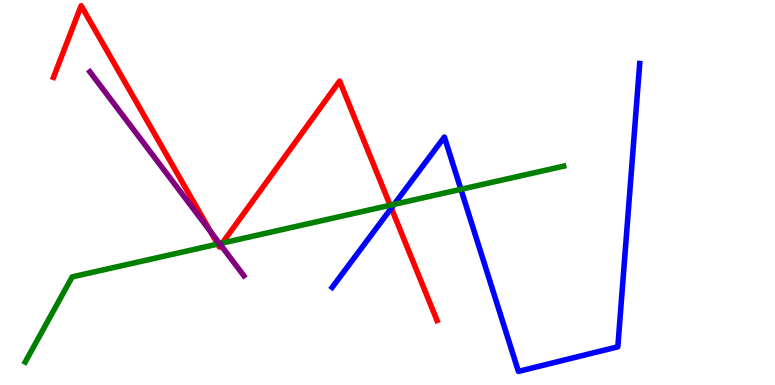[{'lines': ['blue', 'red'], 'intersections': [{'x': 5.05, 'y': 4.59}]}, {'lines': ['green', 'red'], 'intersections': [{'x': 2.81, 'y': 3.66}, {'x': 2.87, 'y': 3.69}, {'x': 5.03, 'y': 4.67}]}, {'lines': ['purple', 'red'], 'intersections': [{'x': 2.72, 'y': 3.98}, {'x': 2.85, 'y': 3.63}]}, {'lines': ['blue', 'green'], 'intersections': [{'x': 5.09, 'y': 4.69}, {'x': 5.95, 'y': 5.08}]}, {'lines': ['blue', 'purple'], 'intersections': []}, {'lines': ['green', 'purple'], 'intersections': [{'x': 2.83, 'y': 3.67}]}]